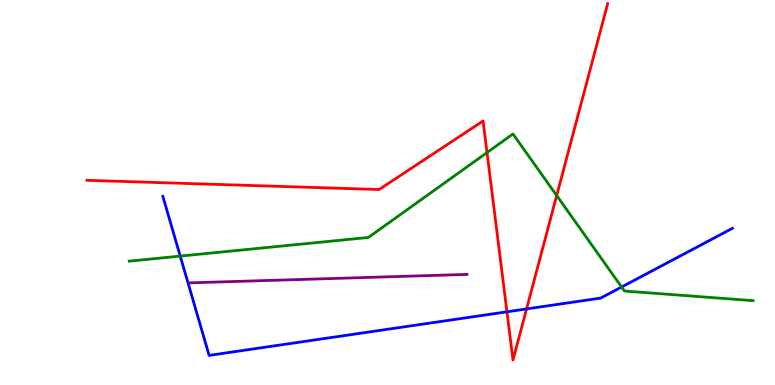[{'lines': ['blue', 'red'], 'intersections': [{'x': 6.54, 'y': 1.9}, {'x': 6.79, 'y': 1.98}]}, {'lines': ['green', 'red'], 'intersections': [{'x': 6.28, 'y': 6.04}, {'x': 7.18, 'y': 4.92}]}, {'lines': ['purple', 'red'], 'intersections': []}, {'lines': ['blue', 'green'], 'intersections': [{'x': 2.33, 'y': 3.35}, {'x': 8.02, 'y': 2.54}]}, {'lines': ['blue', 'purple'], 'intersections': []}, {'lines': ['green', 'purple'], 'intersections': []}]